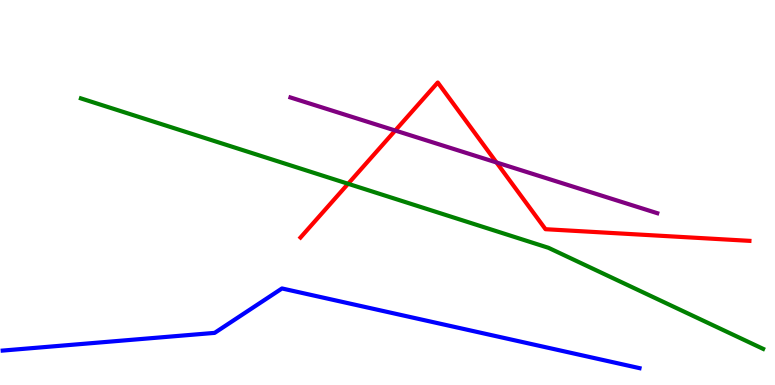[{'lines': ['blue', 'red'], 'intersections': []}, {'lines': ['green', 'red'], 'intersections': [{'x': 4.49, 'y': 5.23}]}, {'lines': ['purple', 'red'], 'intersections': [{'x': 5.1, 'y': 6.61}, {'x': 6.41, 'y': 5.78}]}, {'lines': ['blue', 'green'], 'intersections': []}, {'lines': ['blue', 'purple'], 'intersections': []}, {'lines': ['green', 'purple'], 'intersections': []}]